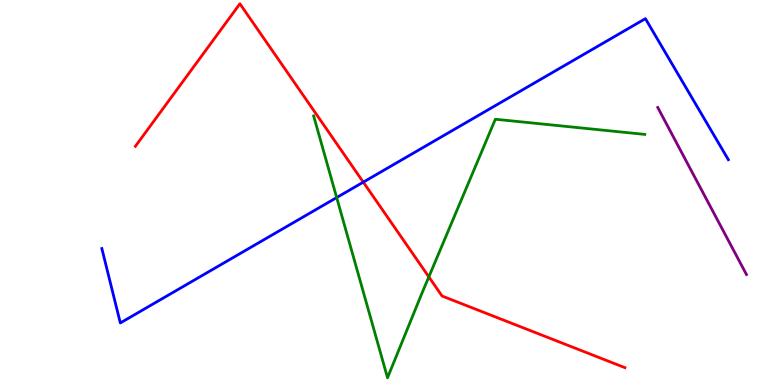[{'lines': ['blue', 'red'], 'intersections': [{'x': 4.69, 'y': 5.27}]}, {'lines': ['green', 'red'], 'intersections': [{'x': 5.53, 'y': 2.81}]}, {'lines': ['purple', 'red'], 'intersections': []}, {'lines': ['blue', 'green'], 'intersections': [{'x': 4.34, 'y': 4.87}]}, {'lines': ['blue', 'purple'], 'intersections': []}, {'lines': ['green', 'purple'], 'intersections': []}]